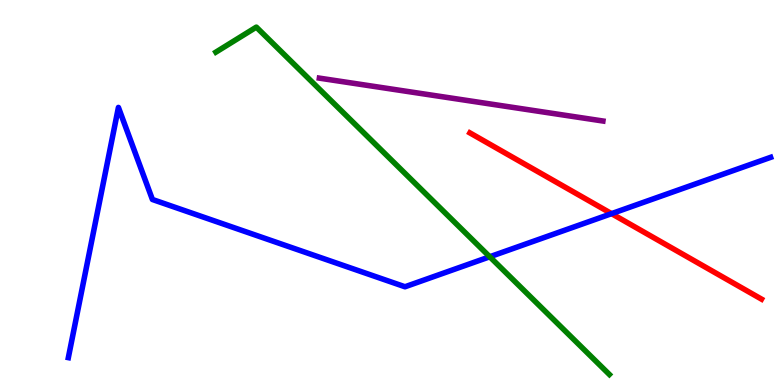[{'lines': ['blue', 'red'], 'intersections': [{'x': 7.89, 'y': 4.45}]}, {'lines': ['green', 'red'], 'intersections': []}, {'lines': ['purple', 'red'], 'intersections': []}, {'lines': ['blue', 'green'], 'intersections': [{'x': 6.32, 'y': 3.33}]}, {'lines': ['blue', 'purple'], 'intersections': []}, {'lines': ['green', 'purple'], 'intersections': []}]